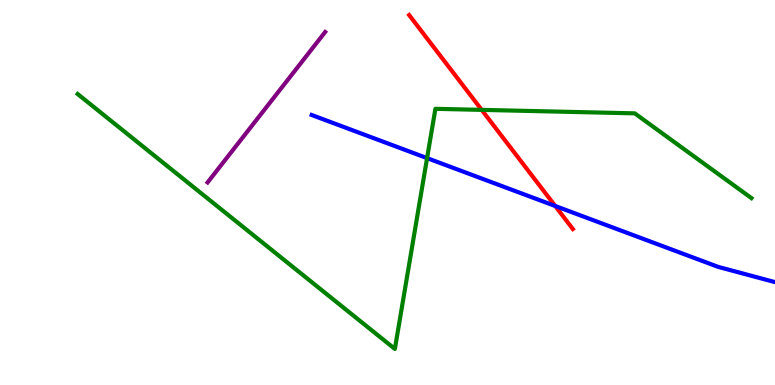[{'lines': ['blue', 'red'], 'intersections': [{'x': 7.16, 'y': 4.65}]}, {'lines': ['green', 'red'], 'intersections': [{'x': 6.22, 'y': 7.15}]}, {'lines': ['purple', 'red'], 'intersections': []}, {'lines': ['blue', 'green'], 'intersections': [{'x': 5.51, 'y': 5.89}]}, {'lines': ['blue', 'purple'], 'intersections': []}, {'lines': ['green', 'purple'], 'intersections': []}]